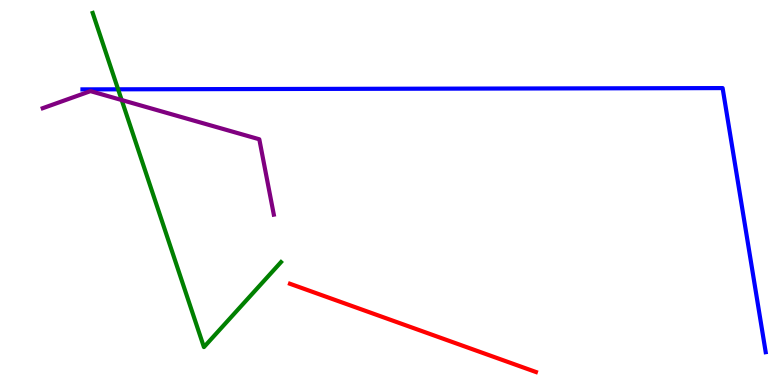[{'lines': ['blue', 'red'], 'intersections': []}, {'lines': ['green', 'red'], 'intersections': []}, {'lines': ['purple', 'red'], 'intersections': []}, {'lines': ['blue', 'green'], 'intersections': [{'x': 1.52, 'y': 7.68}]}, {'lines': ['blue', 'purple'], 'intersections': []}, {'lines': ['green', 'purple'], 'intersections': [{'x': 1.57, 'y': 7.4}]}]